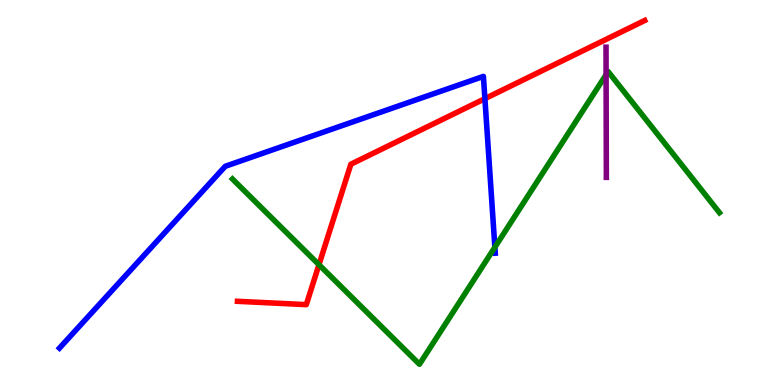[{'lines': ['blue', 'red'], 'intersections': [{'x': 6.26, 'y': 7.44}]}, {'lines': ['green', 'red'], 'intersections': [{'x': 4.12, 'y': 3.12}]}, {'lines': ['purple', 'red'], 'intersections': []}, {'lines': ['blue', 'green'], 'intersections': [{'x': 6.39, 'y': 3.58}]}, {'lines': ['blue', 'purple'], 'intersections': []}, {'lines': ['green', 'purple'], 'intersections': [{'x': 7.82, 'y': 8.06}]}]